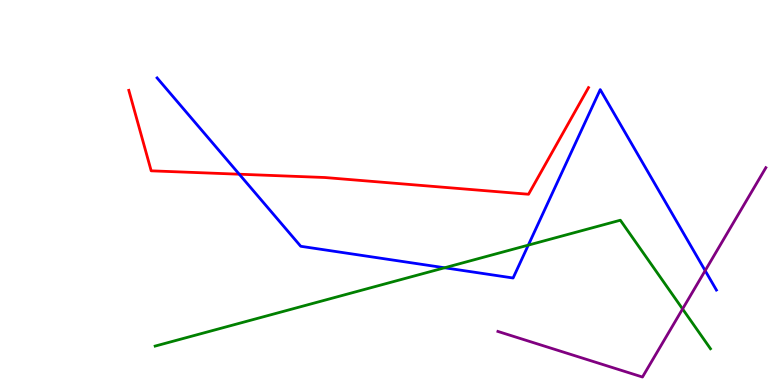[{'lines': ['blue', 'red'], 'intersections': [{'x': 3.09, 'y': 5.47}]}, {'lines': ['green', 'red'], 'intersections': []}, {'lines': ['purple', 'red'], 'intersections': []}, {'lines': ['blue', 'green'], 'intersections': [{'x': 5.74, 'y': 3.04}, {'x': 6.82, 'y': 3.63}]}, {'lines': ['blue', 'purple'], 'intersections': [{'x': 9.1, 'y': 2.97}]}, {'lines': ['green', 'purple'], 'intersections': [{'x': 8.81, 'y': 1.98}]}]